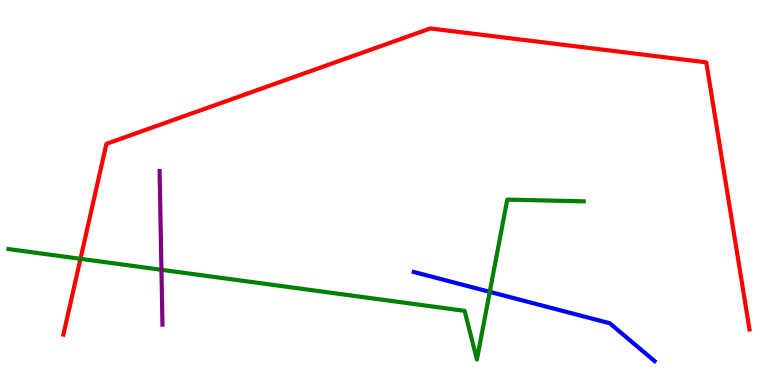[{'lines': ['blue', 'red'], 'intersections': []}, {'lines': ['green', 'red'], 'intersections': [{'x': 1.04, 'y': 3.28}]}, {'lines': ['purple', 'red'], 'intersections': []}, {'lines': ['blue', 'green'], 'intersections': [{'x': 6.32, 'y': 2.42}]}, {'lines': ['blue', 'purple'], 'intersections': []}, {'lines': ['green', 'purple'], 'intersections': [{'x': 2.08, 'y': 2.99}]}]